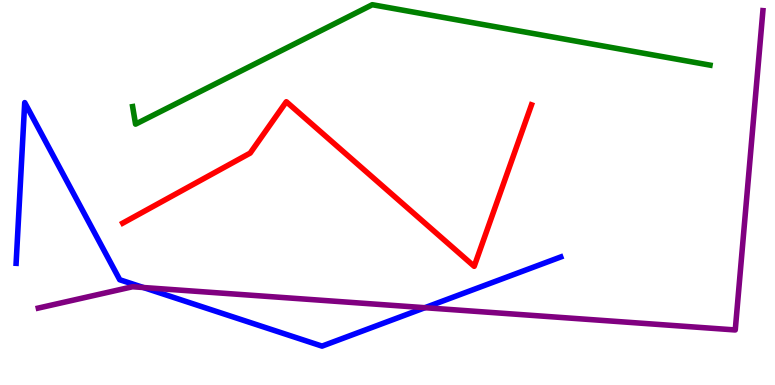[{'lines': ['blue', 'red'], 'intersections': []}, {'lines': ['green', 'red'], 'intersections': []}, {'lines': ['purple', 'red'], 'intersections': []}, {'lines': ['blue', 'green'], 'intersections': []}, {'lines': ['blue', 'purple'], 'intersections': [{'x': 1.85, 'y': 2.53}, {'x': 5.48, 'y': 2.01}]}, {'lines': ['green', 'purple'], 'intersections': []}]